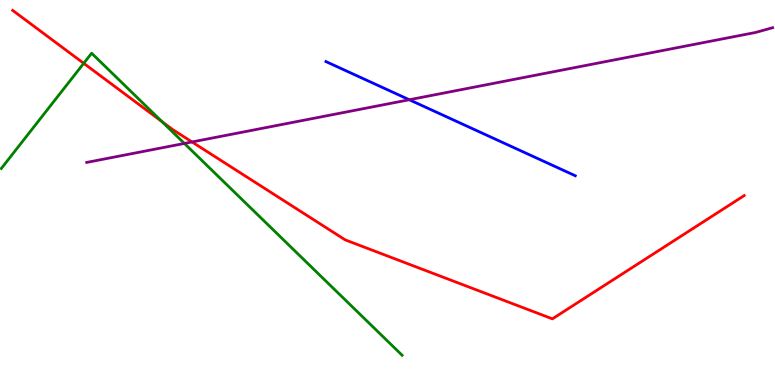[{'lines': ['blue', 'red'], 'intersections': []}, {'lines': ['green', 'red'], 'intersections': [{'x': 1.08, 'y': 8.36}, {'x': 2.09, 'y': 6.84}]}, {'lines': ['purple', 'red'], 'intersections': [{'x': 2.48, 'y': 6.31}]}, {'lines': ['blue', 'green'], 'intersections': []}, {'lines': ['blue', 'purple'], 'intersections': [{'x': 5.28, 'y': 7.41}]}, {'lines': ['green', 'purple'], 'intersections': [{'x': 2.38, 'y': 6.27}]}]